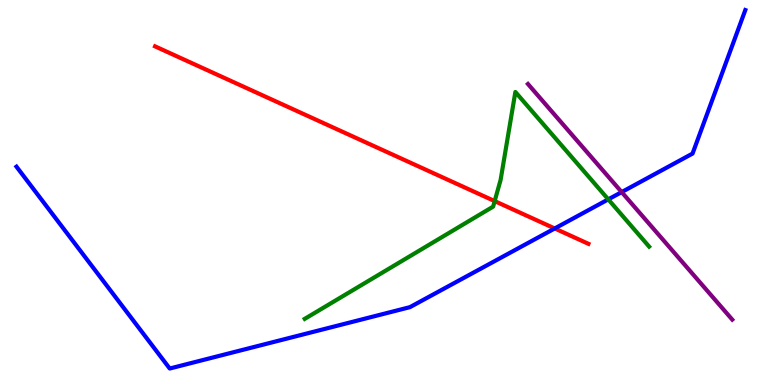[{'lines': ['blue', 'red'], 'intersections': [{'x': 7.16, 'y': 4.07}]}, {'lines': ['green', 'red'], 'intersections': [{'x': 6.38, 'y': 4.78}]}, {'lines': ['purple', 'red'], 'intersections': []}, {'lines': ['blue', 'green'], 'intersections': [{'x': 7.85, 'y': 4.82}]}, {'lines': ['blue', 'purple'], 'intersections': [{'x': 8.02, 'y': 5.01}]}, {'lines': ['green', 'purple'], 'intersections': []}]